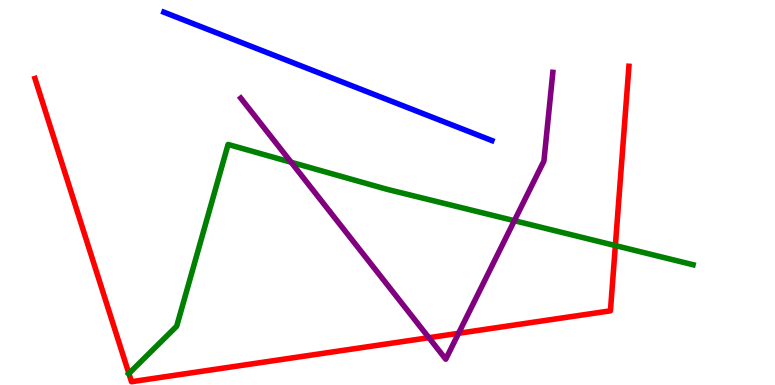[{'lines': ['blue', 'red'], 'intersections': []}, {'lines': ['green', 'red'], 'intersections': [{'x': 1.66, 'y': 0.299}, {'x': 7.94, 'y': 3.62}]}, {'lines': ['purple', 'red'], 'intersections': [{'x': 5.53, 'y': 1.23}, {'x': 5.92, 'y': 1.34}]}, {'lines': ['blue', 'green'], 'intersections': []}, {'lines': ['blue', 'purple'], 'intersections': []}, {'lines': ['green', 'purple'], 'intersections': [{'x': 3.76, 'y': 5.79}, {'x': 6.64, 'y': 4.27}]}]